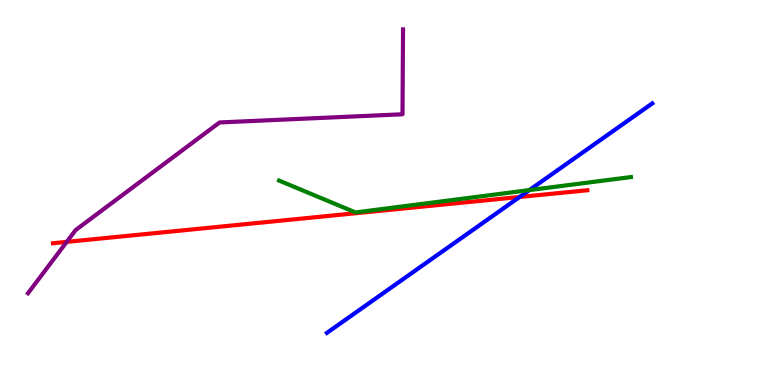[{'lines': ['blue', 'red'], 'intersections': [{'x': 6.7, 'y': 4.88}]}, {'lines': ['green', 'red'], 'intersections': []}, {'lines': ['purple', 'red'], 'intersections': [{'x': 0.861, 'y': 3.72}]}, {'lines': ['blue', 'green'], 'intersections': [{'x': 6.83, 'y': 5.06}]}, {'lines': ['blue', 'purple'], 'intersections': []}, {'lines': ['green', 'purple'], 'intersections': []}]